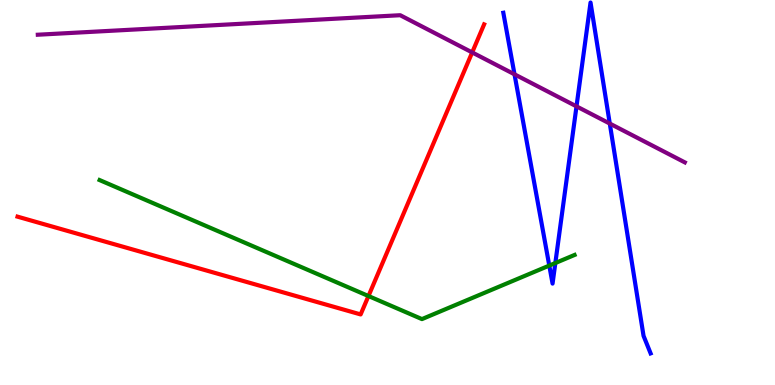[{'lines': ['blue', 'red'], 'intersections': []}, {'lines': ['green', 'red'], 'intersections': [{'x': 4.75, 'y': 2.31}]}, {'lines': ['purple', 'red'], 'intersections': [{'x': 6.09, 'y': 8.64}]}, {'lines': ['blue', 'green'], 'intersections': [{'x': 7.09, 'y': 3.1}, {'x': 7.17, 'y': 3.17}]}, {'lines': ['blue', 'purple'], 'intersections': [{'x': 6.64, 'y': 8.07}, {'x': 7.44, 'y': 7.24}, {'x': 7.87, 'y': 6.79}]}, {'lines': ['green', 'purple'], 'intersections': []}]